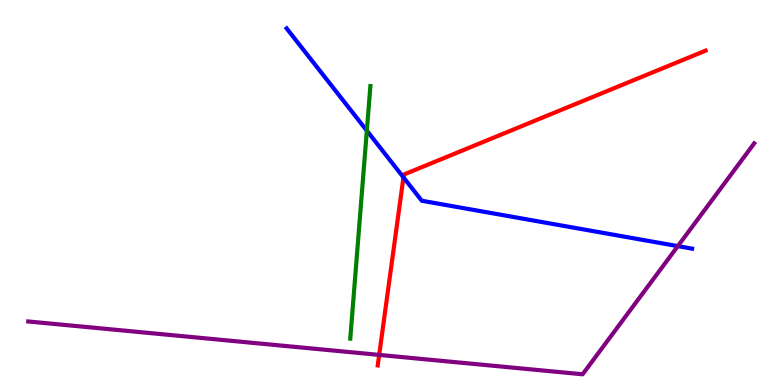[{'lines': ['blue', 'red'], 'intersections': [{'x': 5.21, 'y': 5.39}]}, {'lines': ['green', 'red'], 'intersections': []}, {'lines': ['purple', 'red'], 'intersections': [{'x': 4.89, 'y': 0.782}]}, {'lines': ['blue', 'green'], 'intersections': [{'x': 4.73, 'y': 6.61}]}, {'lines': ['blue', 'purple'], 'intersections': [{'x': 8.75, 'y': 3.61}]}, {'lines': ['green', 'purple'], 'intersections': []}]